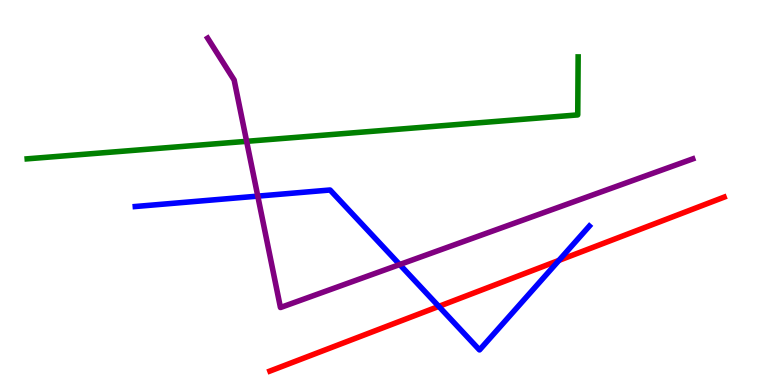[{'lines': ['blue', 'red'], 'intersections': [{'x': 5.66, 'y': 2.04}, {'x': 7.21, 'y': 3.24}]}, {'lines': ['green', 'red'], 'intersections': []}, {'lines': ['purple', 'red'], 'intersections': []}, {'lines': ['blue', 'green'], 'intersections': []}, {'lines': ['blue', 'purple'], 'intersections': [{'x': 3.33, 'y': 4.91}, {'x': 5.16, 'y': 3.13}]}, {'lines': ['green', 'purple'], 'intersections': [{'x': 3.18, 'y': 6.33}]}]